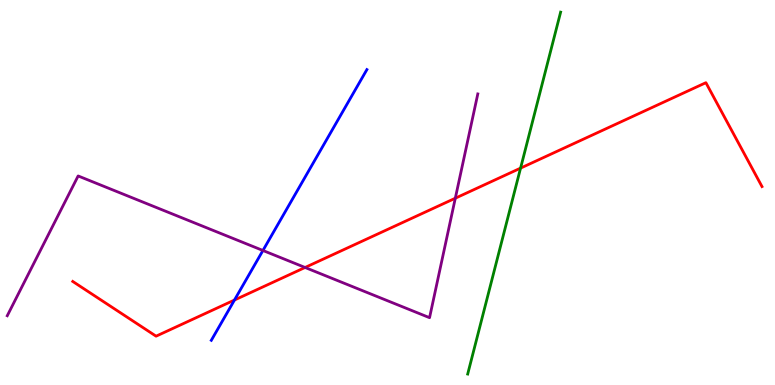[{'lines': ['blue', 'red'], 'intersections': [{'x': 3.03, 'y': 2.21}]}, {'lines': ['green', 'red'], 'intersections': [{'x': 6.72, 'y': 5.63}]}, {'lines': ['purple', 'red'], 'intersections': [{'x': 3.94, 'y': 3.05}, {'x': 5.88, 'y': 4.85}]}, {'lines': ['blue', 'green'], 'intersections': []}, {'lines': ['blue', 'purple'], 'intersections': [{'x': 3.39, 'y': 3.49}]}, {'lines': ['green', 'purple'], 'intersections': []}]